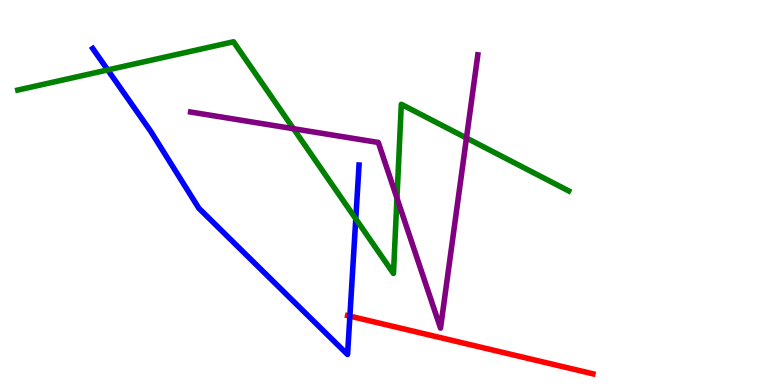[{'lines': ['blue', 'red'], 'intersections': [{'x': 4.51, 'y': 1.79}]}, {'lines': ['green', 'red'], 'intersections': []}, {'lines': ['purple', 'red'], 'intersections': []}, {'lines': ['blue', 'green'], 'intersections': [{'x': 1.39, 'y': 8.18}, {'x': 4.59, 'y': 4.31}]}, {'lines': ['blue', 'purple'], 'intersections': []}, {'lines': ['green', 'purple'], 'intersections': [{'x': 3.79, 'y': 6.66}, {'x': 5.12, 'y': 4.85}, {'x': 6.02, 'y': 6.42}]}]